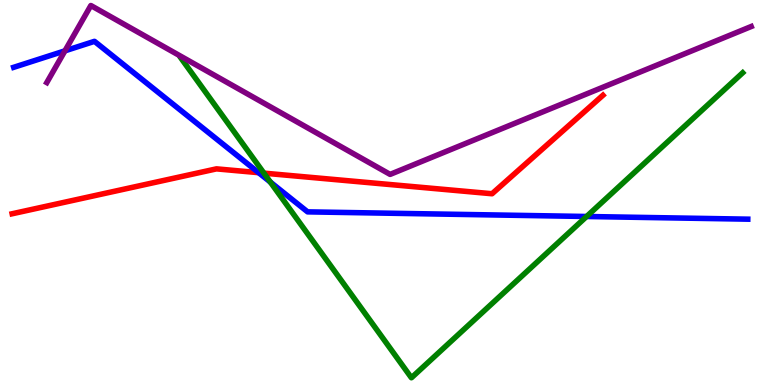[{'lines': ['blue', 'red'], 'intersections': [{'x': 3.34, 'y': 5.52}]}, {'lines': ['green', 'red'], 'intersections': [{'x': 3.41, 'y': 5.5}]}, {'lines': ['purple', 'red'], 'intersections': []}, {'lines': ['blue', 'green'], 'intersections': [{'x': 3.49, 'y': 5.27}, {'x': 7.57, 'y': 4.38}]}, {'lines': ['blue', 'purple'], 'intersections': [{'x': 0.838, 'y': 8.68}]}, {'lines': ['green', 'purple'], 'intersections': []}]